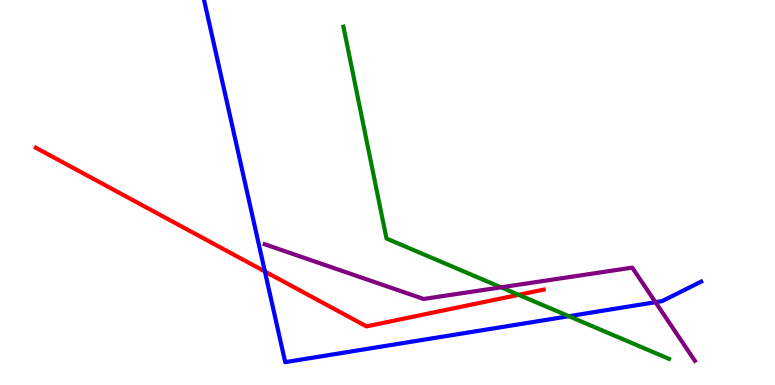[{'lines': ['blue', 'red'], 'intersections': [{'x': 3.42, 'y': 2.95}]}, {'lines': ['green', 'red'], 'intersections': [{'x': 6.69, 'y': 2.34}]}, {'lines': ['purple', 'red'], 'intersections': []}, {'lines': ['blue', 'green'], 'intersections': [{'x': 7.34, 'y': 1.79}]}, {'lines': ['blue', 'purple'], 'intersections': [{'x': 8.46, 'y': 2.15}]}, {'lines': ['green', 'purple'], 'intersections': [{'x': 6.47, 'y': 2.54}]}]